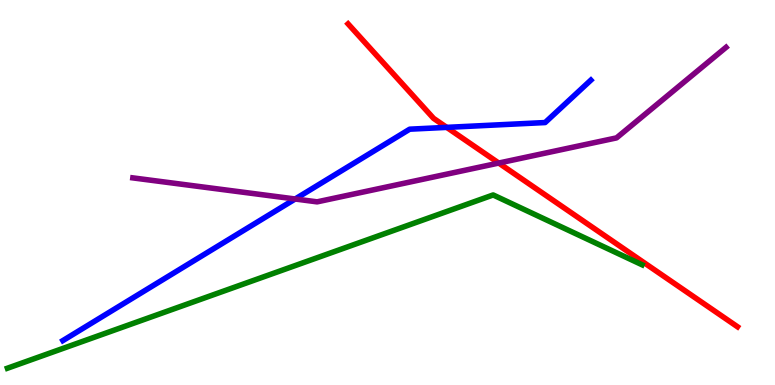[{'lines': ['blue', 'red'], 'intersections': [{'x': 5.76, 'y': 6.69}]}, {'lines': ['green', 'red'], 'intersections': []}, {'lines': ['purple', 'red'], 'intersections': [{'x': 6.44, 'y': 5.76}]}, {'lines': ['blue', 'green'], 'intersections': []}, {'lines': ['blue', 'purple'], 'intersections': [{'x': 3.81, 'y': 4.83}]}, {'lines': ['green', 'purple'], 'intersections': []}]